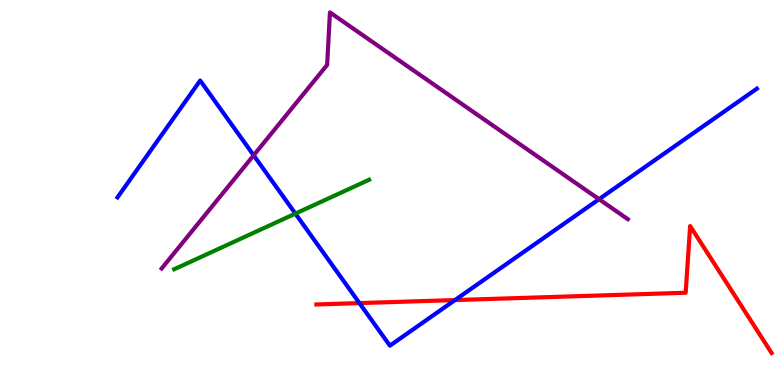[{'lines': ['blue', 'red'], 'intersections': [{'x': 4.64, 'y': 2.13}, {'x': 5.87, 'y': 2.21}]}, {'lines': ['green', 'red'], 'intersections': []}, {'lines': ['purple', 'red'], 'intersections': []}, {'lines': ['blue', 'green'], 'intersections': [{'x': 3.81, 'y': 4.45}]}, {'lines': ['blue', 'purple'], 'intersections': [{'x': 3.27, 'y': 5.97}, {'x': 7.73, 'y': 4.83}]}, {'lines': ['green', 'purple'], 'intersections': []}]